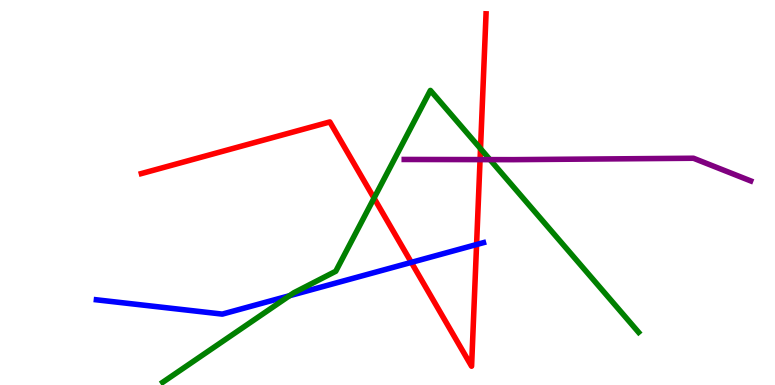[{'lines': ['blue', 'red'], 'intersections': [{'x': 5.31, 'y': 3.18}, {'x': 6.15, 'y': 3.65}]}, {'lines': ['green', 'red'], 'intersections': [{'x': 4.83, 'y': 4.85}, {'x': 6.2, 'y': 6.14}]}, {'lines': ['purple', 'red'], 'intersections': [{'x': 6.19, 'y': 5.85}]}, {'lines': ['blue', 'green'], 'intersections': [{'x': 3.74, 'y': 2.32}]}, {'lines': ['blue', 'purple'], 'intersections': []}, {'lines': ['green', 'purple'], 'intersections': [{'x': 6.32, 'y': 5.85}]}]